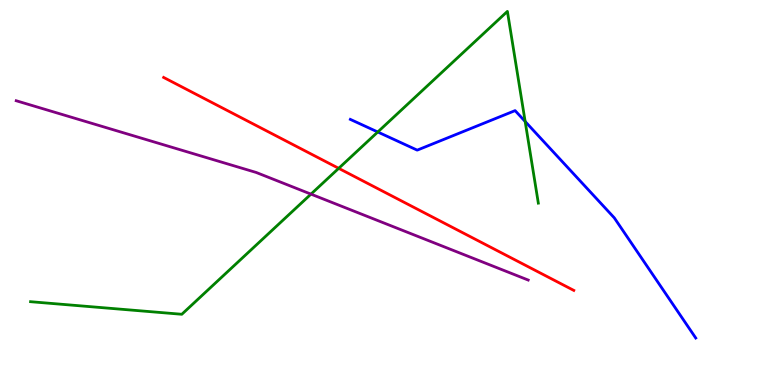[{'lines': ['blue', 'red'], 'intersections': []}, {'lines': ['green', 'red'], 'intersections': [{'x': 4.37, 'y': 5.63}]}, {'lines': ['purple', 'red'], 'intersections': []}, {'lines': ['blue', 'green'], 'intersections': [{'x': 4.87, 'y': 6.57}, {'x': 6.78, 'y': 6.84}]}, {'lines': ['blue', 'purple'], 'intersections': []}, {'lines': ['green', 'purple'], 'intersections': [{'x': 4.01, 'y': 4.96}]}]